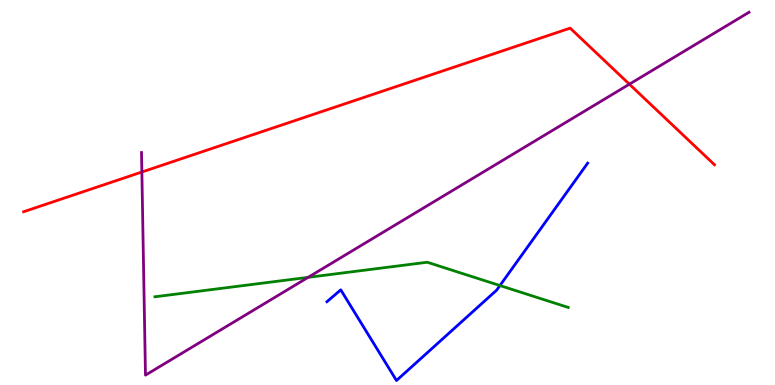[{'lines': ['blue', 'red'], 'intersections': []}, {'lines': ['green', 'red'], 'intersections': []}, {'lines': ['purple', 'red'], 'intersections': [{'x': 1.83, 'y': 5.53}, {'x': 8.12, 'y': 7.81}]}, {'lines': ['blue', 'green'], 'intersections': [{'x': 6.45, 'y': 2.58}]}, {'lines': ['blue', 'purple'], 'intersections': []}, {'lines': ['green', 'purple'], 'intersections': [{'x': 3.98, 'y': 2.8}]}]